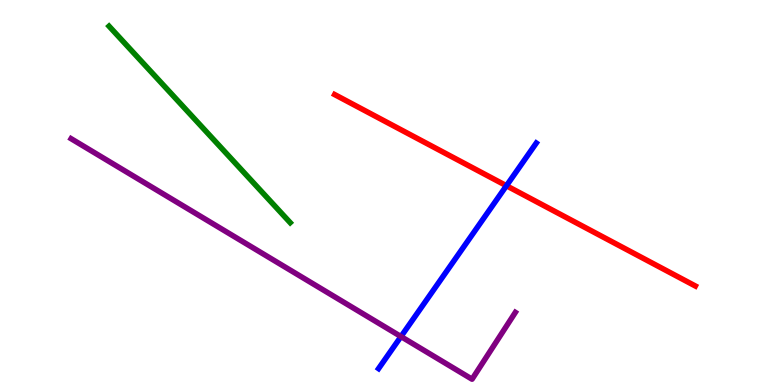[{'lines': ['blue', 'red'], 'intersections': [{'x': 6.53, 'y': 5.18}]}, {'lines': ['green', 'red'], 'intersections': []}, {'lines': ['purple', 'red'], 'intersections': []}, {'lines': ['blue', 'green'], 'intersections': []}, {'lines': ['blue', 'purple'], 'intersections': [{'x': 5.17, 'y': 1.26}]}, {'lines': ['green', 'purple'], 'intersections': []}]